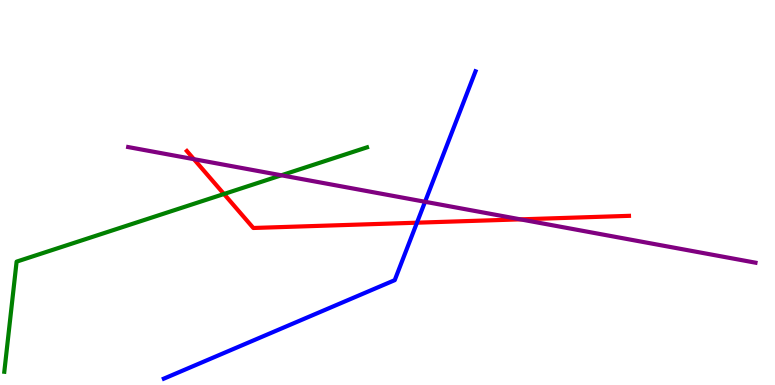[{'lines': ['blue', 'red'], 'intersections': [{'x': 5.38, 'y': 4.22}]}, {'lines': ['green', 'red'], 'intersections': [{'x': 2.89, 'y': 4.96}]}, {'lines': ['purple', 'red'], 'intersections': [{'x': 2.5, 'y': 5.87}, {'x': 6.71, 'y': 4.3}]}, {'lines': ['blue', 'green'], 'intersections': []}, {'lines': ['blue', 'purple'], 'intersections': [{'x': 5.48, 'y': 4.76}]}, {'lines': ['green', 'purple'], 'intersections': [{'x': 3.63, 'y': 5.45}]}]